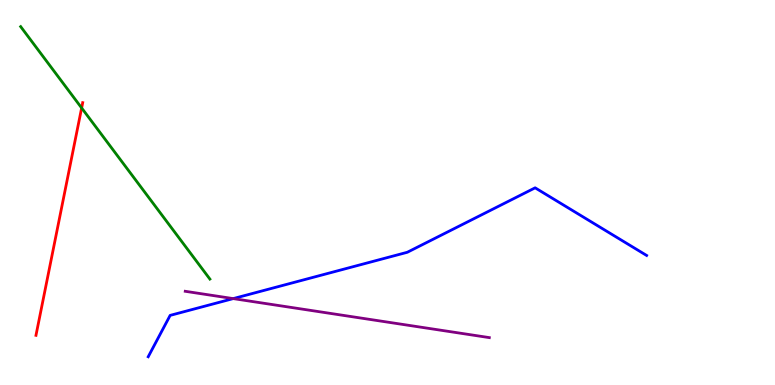[{'lines': ['blue', 'red'], 'intersections': []}, {'lines': ['green', 'red'], 'intersections': [{'x': 1.05, 'y': 7.2}]}, {'lines': ['purple', 'red'], 'intersections': []}, {'lines': ['blue', 'green'], 'intersections': []}, {'lines': ['blue', 'purple'], 'intersections': [{'x': 3.01, 'y': 2.24}]}, {'lines': ['green', 'purple'], 'intersections': []}]